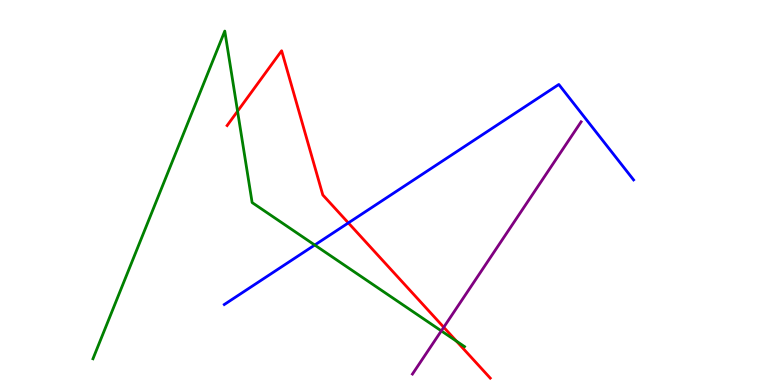[{'lines': ['blue', 'red'], 'intersections': [{'x': 4.49, 'y': 4.21}]}, {'lines': ['green', 'red'], 'intersections': [{'x': 3.07, 'y': 7.11}, {'x': 5.89, 'y': 1.14}]}, {'lines': ['purple', 'red'], 'intersections': [{'x': 5.73, 'y': 1.5}]}, {'lines': ['blue', 'green'], 'intersections': [{'x': 4.06, 'y': 3.64}]}, {'lines': ['blue', 'purple'], 'intersections': []}, {'lines': ['green', 'purple'], 'intersections': [{'x': 5.69, 'y': 1.41}]}]